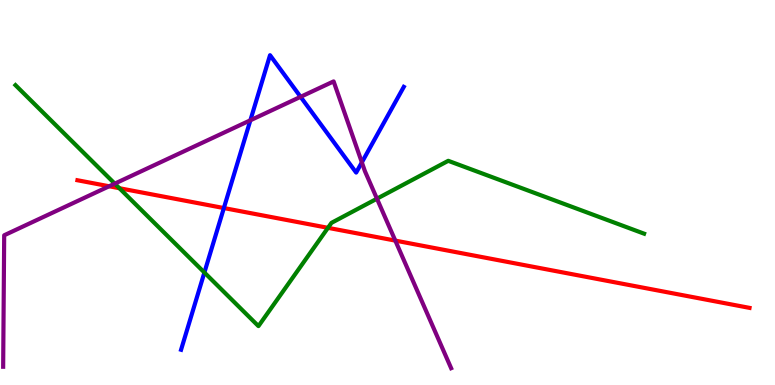[{'lines': ['blue', 'red'], 'intersections': [{'x': 2.89, 'y': 4.6}]}, {'lines': ['green', 'red'], 'intersections': [{'x': 1.54, 'y': 5.11}, {'x': 4.23, 'y': 4.08}]}, {'lines': ['purple', 'red'], 'intersections': [{'x': 1.41, 'y': 5.16}, {'x': 5.1, 'y': 3.75}]}, {'lines': ['blue', 'green'], 'intersections': [{'x': 2.64, 'y': 2.92}]}, {'lines': ['blue', 'purple'], 'intersections': [{'x': 3.23, 'y': 6.88}, {'x': 3.88, 'y': 7.48}, {'x': 4.67, 'y': 5.78}]}, {'lines': ['green', 'purple'], 'intersections': [{'x': 1.48, 'y': 5.23}, {'x': 4.86, 'y': 4.84}]}]